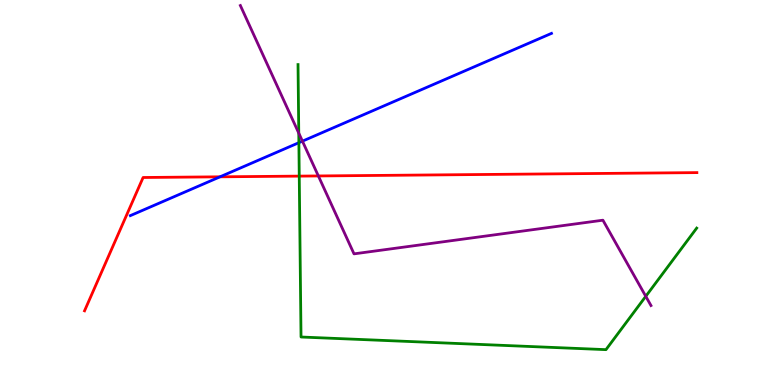[{'lines': ['blue', 'red'], 'intersections': [{'x': 2.84, 'y': 5.41}]}, {'lines': ['green', 'red'], 'intersections': [{'x': 3.86, 'y': 5.43}]}, {'lines': ['purple', 'red'], 'intersections': [{'x': 4.11, 'y': 5.43}]}, {'lines': ['blue', 'green'], 'intersections': [{'x': 3.86, 'y': 6.29}]}, {'lines': ['blue', 'purple'], 'intersections': [{'x': 3.9, 'y': 6.33}]}, {'lines': ['green', 'purple'], 'intersections': [{'x': 3.86, 'y': 6.54}, {'x': 8.33, 'y': 2.3}]}]